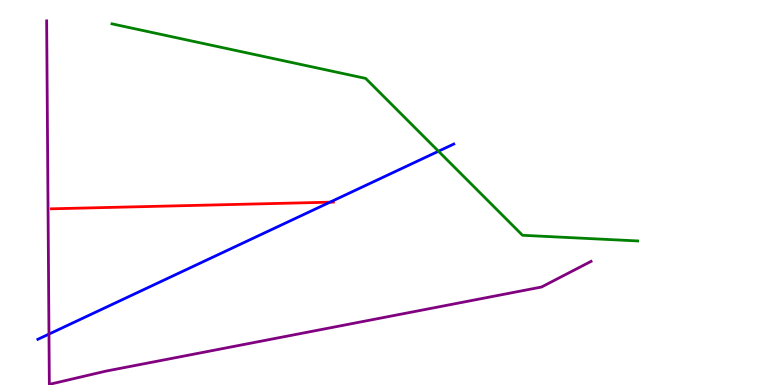[{'lines': ['blue', 'red'], 'intersections': [{'x': 4.26, 'y': 4.75}]}, {'lines': ['green', 'red'], 'intersections': []}, {'lines': ['purple', 'red'], 'intersections': []}, {'lines': ['blue', 'green'], 'intersections': [{'x': 5.66, 'y': 6.07}]}, {'lines': ['blue', 'purple'], 'intersections': [{'x': 0.632, 'y': 1.32}]}, {'lines': ['green', 'purple'], 'intersections': []}]